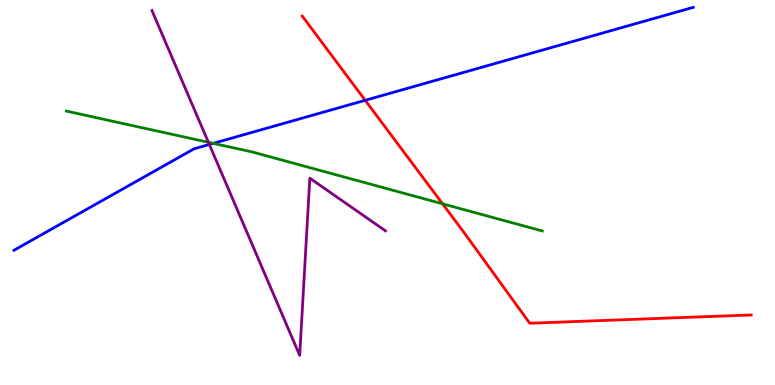[{'lines': ['blue', 'red'], 'intersections': [{'x': 4.71, 'y': 7.39}]}, {'lines': ['green', 'red'], 'intersections': [{'x': 5.71, 'y': 4.71}]}, {'lines': ['purple', 'red'], 'intersections': []}, {'lines': ['blue', 'green'], 'intersections': [{'x': 2.75, 'y': 6.28}]}, {'lines': ['blue', 'purple'], 'intersections': [{'x': 2.7, 'y': 6.25}]}, {'lines': ['green', 'purple'], 'intersections': [{'x': 2.69, 'y': 6.3}]}]